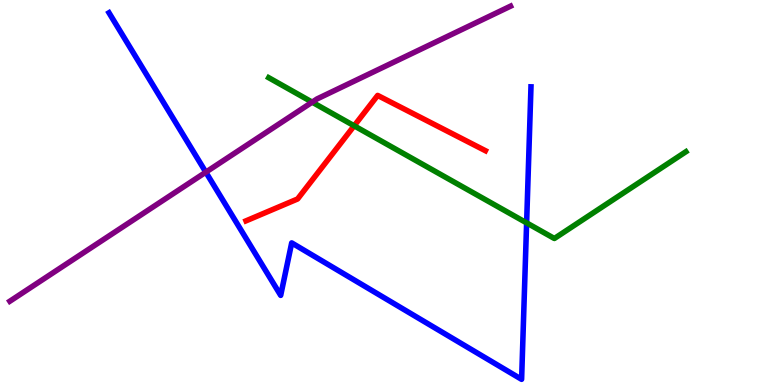[{'lines': ['blue', 'red'], 'intersections': []}, {'lines': ['green', 'red'], 'intersections': [{'x': 4.57, 'y': 6.73}]}, {'lines': ['purple', 'red'], 'intersections': []}, {'lines': ['blue', 'green'], 'intersections': [{'x': 6.8, 'y': 4.21}]}, {'lines': ['blue', 'purple'], 'intersections': [{'x': 2.66, 'y': 5.53}]}, {'lines': ['green', 'purple'], 'intersections': [{'x': 4.03, 'y': 7.35}]}]